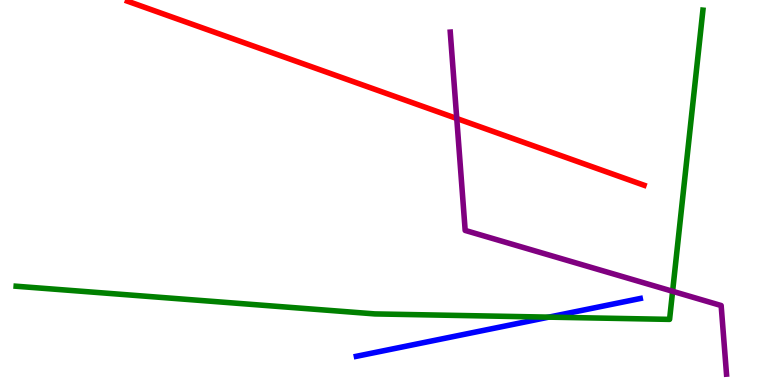[{'lines': ['blue', 'red'], 'intersections': []}, {'lines': ['green', 'red'], 'intersections': []}, {'lines': ['purple', 'red'], 'intersections': [{'x': 5.89, 'y': 6.92}]}, {'lines': ['blue', 'green'], 'intersections': [{'x': 7.08, 'y': 1.76}]}, {'lines': ['blue', 'purple'], 'intersections': []}, {'lines': ['green', 'purple'], 'intersections': [{'x': 8.68, 'y': 2.43}]}]